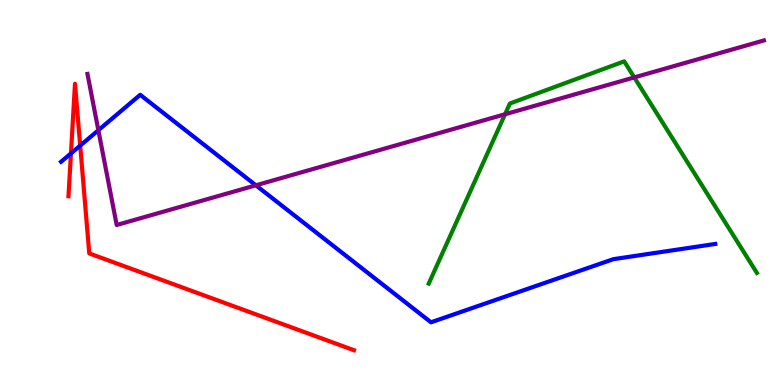[{'lines': ['blue', 'red'], 'intersections': [{'x': 0.916, 'y': 6.01}, {'x': 1.03, 'y': 6.22}]}, {'lines': ['green', 'red'], 'intersections': []}, {'lines': ['purple', 'red'], 'intersections': []}, {'lines': ['blue', 'green'], 'intersections': []}, {'lines': ['blue', 'purple'], 'intersections': [{'x': 1.27, 'y': 6.62}, {'x': 3.3, 'y': 5.19}]}, {'lines': ['green', 'purple'], 'intersections': [{'x': 6.52, 'y': 7.03}, {'x': 8.18, 'y': 7.99}]}]